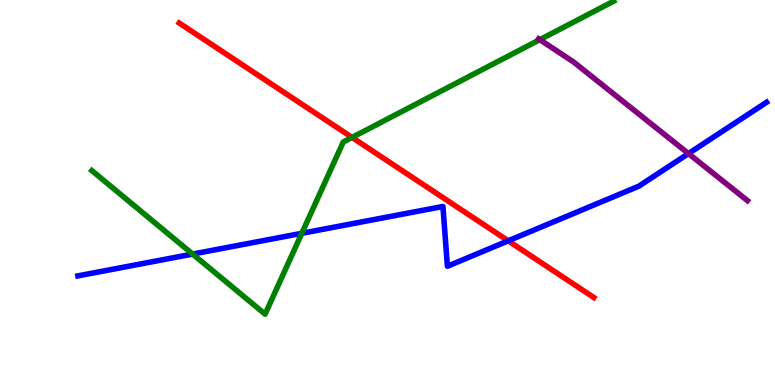[{'lines': ['blue', 'red'], 'intersections': [{'x': 6.56, 'y': 3.74}]}, {'lines': ['green', 'red'], 'intersections': [{'x': 4.54, 'y': 6.43}]}, {'lines': ['purple', 'red'], 'intersections': []}, {'lines': ['blue', 'green'], 'intersections': [{'x': 2.49, 'y': 3.4}, {'x': 3.89, 'y': 3.94}]}, {'lines': ['blue', 'purple'], 'intersections': [{'x': 8.88, 'y': 6.01}]}, {'lines': ['green', 'purple'], 'intersections': [{'x': 6.97, 'y': 8.97}]}]